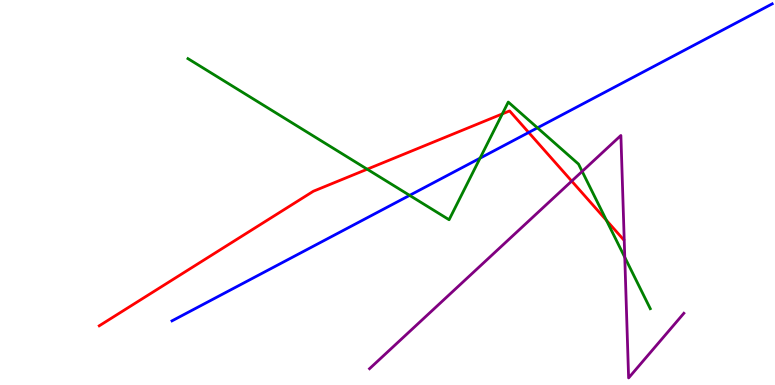[{'lines': ['blue', 'red'], 'intersections': [{'x': 6.82, 'y': 6.56}]}, {'lines': ['green', 'red'], 'intersections': [{'x': 4.74, 'y': 5.61}, {'x': 6.48, 'y': 7.04}, {'x': 7.83, 'y': 4.28}]}, {'lines': ['purple', 'red'], 'intersections': [{'x': 7.38, 'y': 5.3}]}, {'lines': ['blue', 'green'], 'intersections': [{'x': 5.29, 'y': 4.93}, {'x': 6.19, 'y': 5.89}, {'x': 6.94, 'y': 6.68}]}, {'lines': ['blue', 'purple'], 'intersections': []}, {'lines': ['green', 'purple'], 'intersections': [{'x': 7.51, 'y': 5.55}, {'x': 8.06, 'y': 3.32}]}]